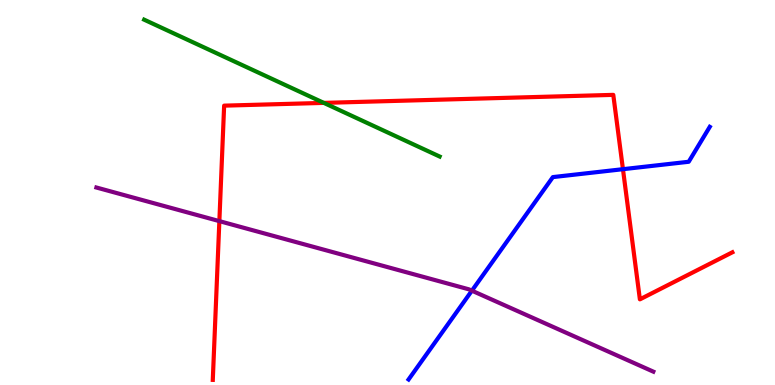[{'lines': ['blue', 'red'], 'intersections': [{'x': 8.04, 'y': 5.61}]}, {'lines': ['green', 'red'], 'intersections': [{'x': 4.18, 'y': 7.33}]}, {'lines': ['purple', 'red'], 'intersections': [{'x': 2.83, 'y': 4.26}]}, {'lines': ['blue', 'green'], 'intersections': []}, {'lines': ['blue', 'purple'], 'intersections': [{'x': 6.09, 'y': 2.45}]}, {'lines': ['green', 'purple'], 'intersections': []}]